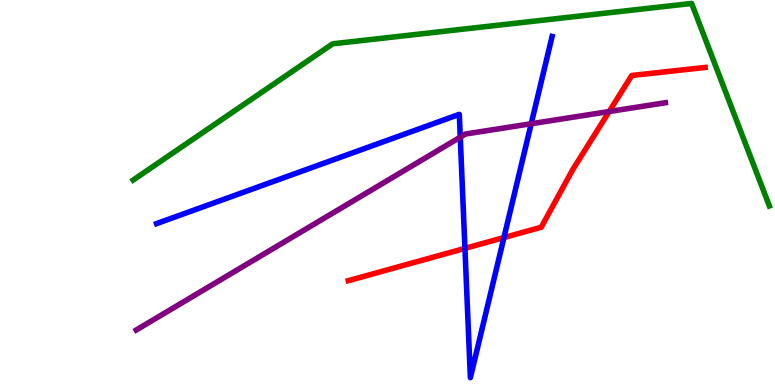[{'lines': ['blue', 'red'], 'intersections': [{'x': 6.0, 'y': 3.55}, {'x': 6.5, 'y': 3.83}]}, {'lines': ['green', 'red'], 'intersections': []}, {'lines': ['purple', 'red'], 'intersections': [{'x': 7.86, 'y': 7.1}]}, {'lines': ['blue', 'green'], 'intersections': []}, {'lines': ['blue', 'purple'], 'intersections': [{'x': 5.94, 'y': 6.44}, {'x': 6.85, 'y': 6.79}]}, {'lines': ['green', 'purple'], 'intersections': []}]